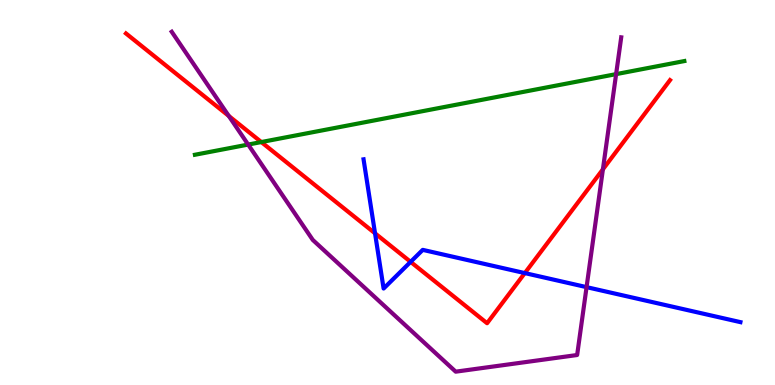[{'lines': ['blue', 'red'], 'intersections': [{'x': 4.84, 'y': 3.94}, {'x': 5.3, 'y': 3.2}, {'x': 6.77, 'y': 2.91}]}, {'lines': ['green', 'red'], 'intersections': [{'x': 3.37, 'y': 6.31}]}, {'lines': ['purple', 'red'], 'intersections': [{'x': 2.95, 'y': 6.99}, {'x': 7.78, 'y': 5.6}]}, {'lines': ['blue', 'green'], 'intersections': []}, {'lines': ['blue', 'purple'], 'intersections': [{'x': 7.57, 'y': 2.54}]}, {'lines': ['green', 'purple'], 'intersections': [{'x': 3.2, 'y': 6.24}, {'x': 7.95, 'y': 8.07}]}]